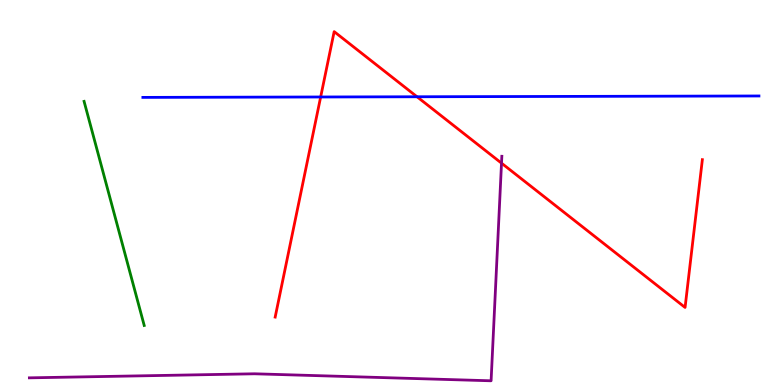[{'lines': ['blue', 'red'], 'intersections': [{'x': 4.14, 'y': 7.48}, {'x': 5.38, 'y': 7.49}]}, {'lines': ['green', 'red'], 'intersections': []}, {'lines': ['purple', 'red'], 'intersections': [{'x': 6.47, 'y': 5.76}]}, {'lines': ['blue', 'green'], 'intersections': []}, {'lines': ['blue', 'purple'], 'intersections': []}, {'lines': ['green', 'purple'], 'intersections': []}]